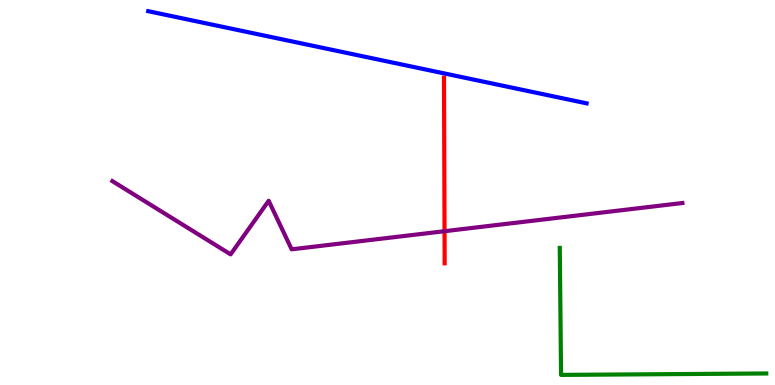[{'lines': ['blue', 'red'], 'intersections': []}, {'lines': ['green', 'red'], 'intersections': []}, {'lines': ['purple', 'red'], 'intersections': [{'x': 5.74, 'y': 3.99}]}, {'lines': ['blue', 'green'], 'intersections': []}, {'lines': ['blue', 'purple'], 'intersections': []}, {'lines': ['green', 'purple'], 'intersections': []}]